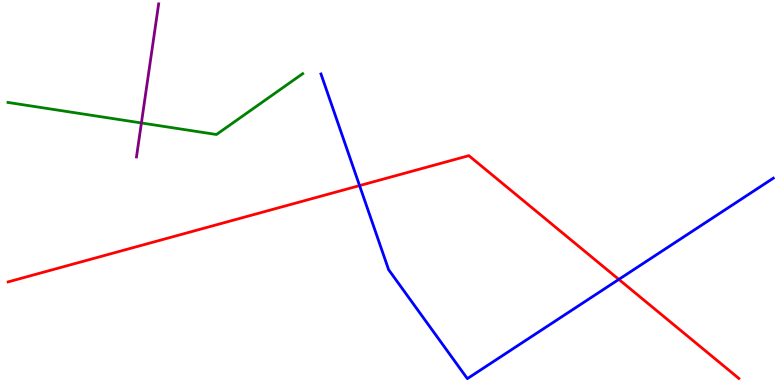[{'lines': ['blue', 'red'], 'intersections': [{'x': 4.64, 'y': 5.18}, {'x': 7.98, 'y': 2.74}]}, {'lines': ['green', 'red'], 'intersections': []}, {'lines': ['purple', 'red'], 'intersections': []}, {'lines': ['blue', 'green'], 'intersections': []}, {'lines': ['blue', 'purple'], 'intersections': []}, {'lines': ['green', 'purple'], 'intersections': [{'x': 1.82, 'y': 6.81}]}]